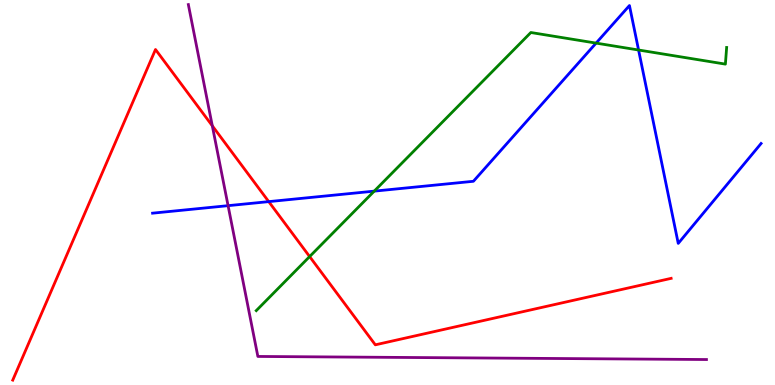[{'lines': ['blue', 'red'], 'intersections': [{'x': 3.47, 'y': 4.76}]}, {'lines': ['green', 'red'], 'intersections': [{'x': 4.0, 'y': 3.34}]}, {'lines': ['purple', 'red'], 'intersections': [{'x': 2.74, 'y': 6.73}]}, {'lines': ['blue', 'green'], 'intersections': [{'x': 4.83, 'y': 5.04}, {'x': 7.69, 'y': 8.88}, {'x': 8.24, 'y': 8.7}]}, {'lines': ['blue', 'purple'], 'intersections': [{'x': 2.94, 'y': 4.66}]}, {'lines': ['green', 'purple'], 'intersections': []}]